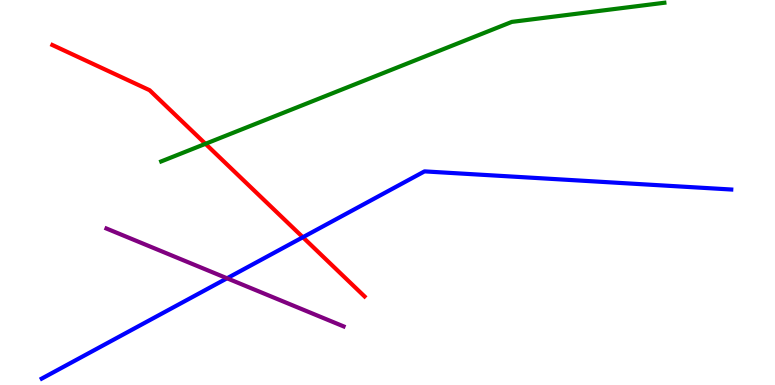[{'lines': ['blue', 'red'], 'intersections': [{'x': 3.91, 'y': 3.84}]}, {'lines': ['green', 'red'], 'intersections': [{'x': 2.65, 'y': 6.26}]}, {'lines': ['purple', 'red'], 'intersections': []}, {'lines': ['blue', 'green'], 'intersections': []}, {'lines': ['blue', 'purple'], 'intersections': [{'x': 2.93, 'y': 2.77}]}, {'lines': ['green', 'purple'], 'intersections': []}]